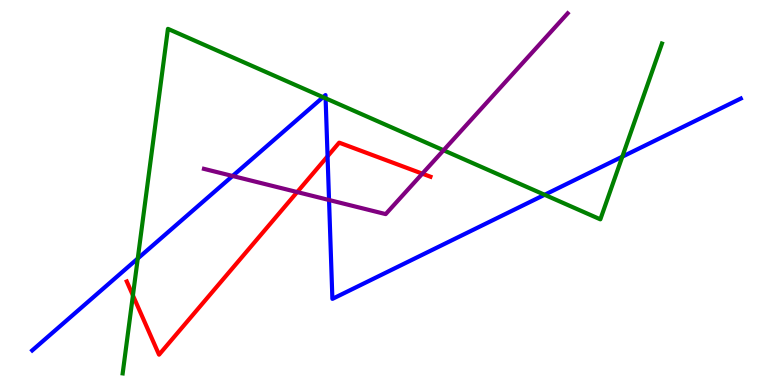[{'lines': ['blue', 'red'], 'intersections': [{'x': 4.23, 'y': 5.94}]}, {'lines': ['green', 'red'], 'intersections': [{'x': 1.72, 'y': 2.33}]}, {'lines': ['purple', 'red'], 'intersections': [{'x': 3.83, 'y': 5.01}, {'x': 5.45, 'y': 5.49}]}, {'lines': ['blue', 'green'], 'intersections': [{'x': 1.78, 'y': 3.29}, {'x': 4.17, 'y': 7.48}, {'x': 4.2, 'y': 7.45}, {'x': 7.03, 'y': 4.94}, {'x': 8.03, 'y': 5.93}]}, {'lines': ['blue', 'purple'], 'intersections': [{'x': 3.0, 'y': 5.43}, {'x': 4.25, 'y': 4.81}]}, {'lines': ['green', 'purple'], 'intersections': [{'x': 5.72, 'y': 6.1}]}]